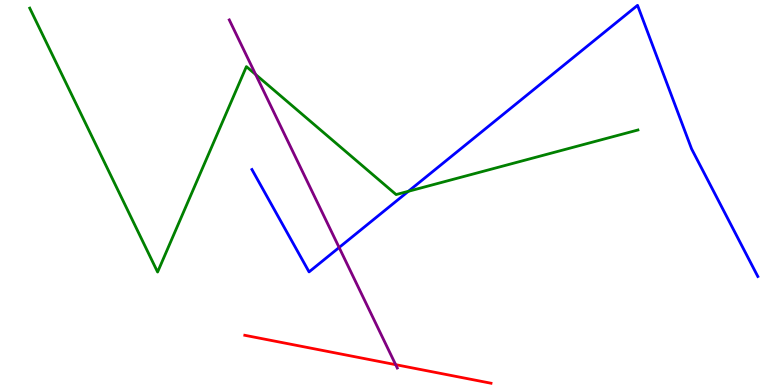[{'lines': ['blue', 'red'], 'intersections': []}, {'lines': ['green', 'red'], 'intersections': []}, {'lines': ['purple', 'red'], 'intersections': [{'x': 5.11, 'y': 0.528}]}, {'lines': ['blue', 'green'], 'intersections': [{'x': 5.27, 'y': 5.03}]}, {'lines': ['blue', 'purple'], 'intersections': [{'x': 4.38, 'y': 3.57}]}, {'lines': ['green', 'purple'], 'intersections': [{'x': 3.3, 'y': 8.06}]}]